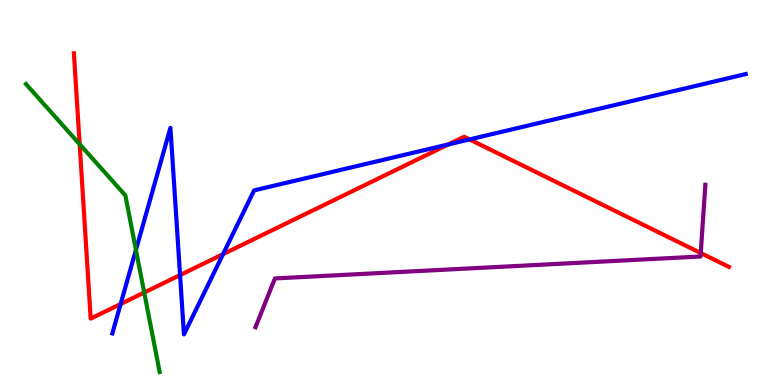[{'lines': ['blue', 'red'], 'intersections': [{'x': 1.56, 'y': 2.1}, {'x': 2.32, 'y': 2.85}, {'x': 2.88, 'y': 3.4}, {'x': 5.78, 'y': 6.25}, {'x': 6.06, 'y': 6.38}]}, {'lines': ['green', 'red'], 'intersections': [{'x': 1.03, 'y': 6.25}, {'x': 1.86, 'y': 2.4}]}, {'lines': ['purple', 'red'], 'intersections': [{'x': 9.04, 'y': 3.43}]}, {'lines': ['blue', 'green'], 'intersections': [{'x': 1.75, 'y': 3.51}]}, {'lines': ['blue', 'purple'], 'intersections': []}, {'lines': ['green', 'purple'], 'intersections': []}]